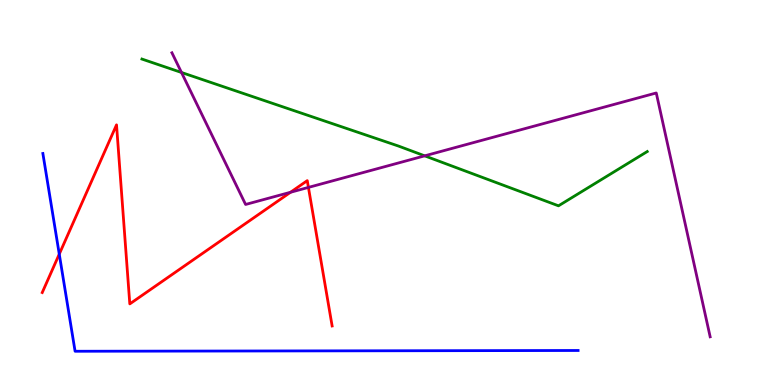[{'lines': ['blue', 'red'], 'intersections': [{'x': 0.765, 'y': 3.4}]}, {'lines': ['green', 'red'], 'intersections': []}, {'lines': ['purple', 'red'], 'intersections': [{'x': 3.75, 'y': 5.01}, {'x': 3.98, 'y': 5.13}]}, {'lines': ['blue', 'green'], 'intersections': []}, {'lines': ['blue', 'purple'], 'intersections': []}, {'lines': ['green', 'purple'], 'intersections': [{'x': 2.34, 'y': 8.12}, {'x': 5.48, 'y': 5.95}]}]